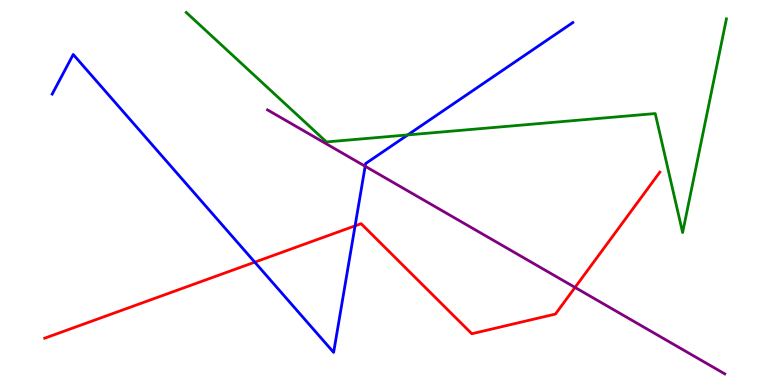[{'lines': ['blue', 'red'], 'intersections': [{'x': 3.29, 'y': 3.19}, {'x': 4.58, 'y': 4.13}]}, {'lines': ['green', 'red'], 'intersections': []}, {'lines': ['purple', 'red'], 'intersections': [{'x': 7.42, 'y': 2.53}]}, {'lines': ['blue', 'green'], 'intersections': [{'x': 5.26, 'y': 6.5}]}, {'lines': ['blue', 'purple'], 'intersections': [{'x': 4.71, 'y': 5.68}]}, {'lines': ['green', 'purple'], 'intersections': []}]